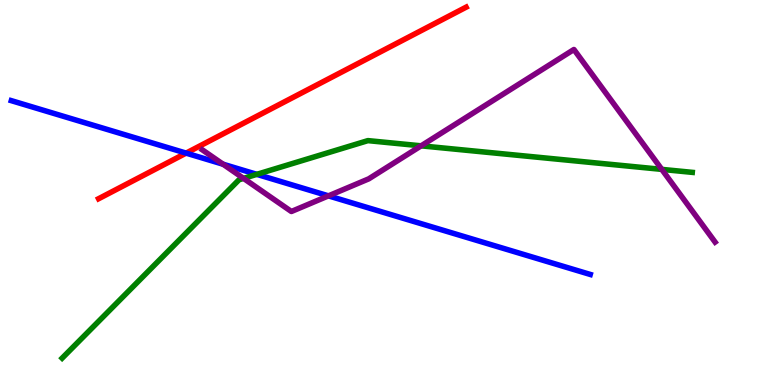[{'lines': ['blue', 'red'], 'intersections': [{'x': 2.4, 'y': 6.02}]}, {'lines': ['green', 'red'], 'intersections': []}, {'lines': ['purple', 'red'], 'intersections': []}, {'lines': ['blue', 'green'], 'intersections': [{'x': 3.31, 'y': 5.47}]}, {'lines': ['blue', 'purple'], 'intersections': [{'x': 2.88, 'y': 5.73}, {'x': 4.24, 'y': 4.91}]}, {'lines': ['green', 'purple'], 'intersections': [{'x': 3.14, 'y': 5.37}, {'x': 5.43, 'y': 6.21}, {'x': 8.54, 'y': 5.6}]}]